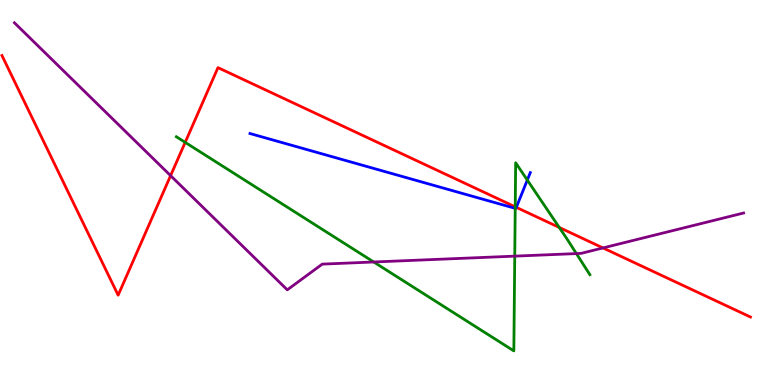[{'lines': ['blue', 'red'], 'intersections': [{'x': 6.66, 'y': 4.61}]}, {'lines': ['green', 'red'], 'intersections': [{'x': 2.39, 'y': 6.3}, {'x': 6.65, 'y': 4.63}, {'x': 7.22, 'y': 4.09}]}, {'lines': ['purple', 'red'], 'intersections': [{'x': 2.2, 'y': 5.44}, {'x': 7.78, 'y': 3.56}]}, {'lines': ['blue', 'green'], 'intersections': [{'x': 6.65, 'y': 4.59}, {'x': 6.8, 'y': 5.32}]}, {'lines': ['blue', 'purple'], 'intersections': []}, {'lines': ['green', 'purple'], 'intersections': [{'x': 4.82, 'y': 3.2}, {'x': 6.64, 'y': 3.35}, {'x': 7.44, 'y': 3.41}]}]